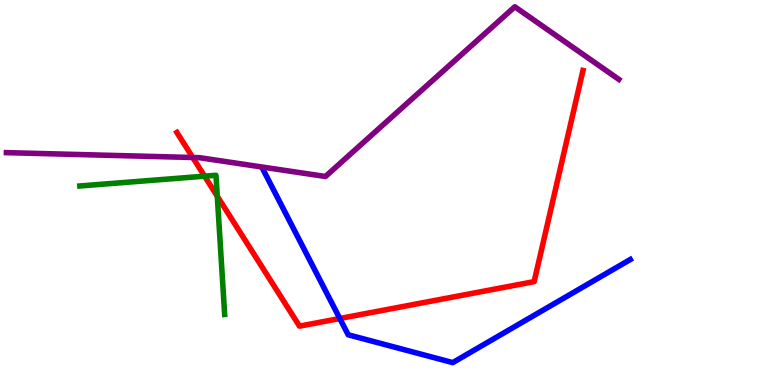[{'lines': ['blue', 'red'], 'intersections': [{'x': 4.38, 'y': 1.73}]}, {'lines': ['green', 'red'], 'intersections': [{'x': 2.64, 'y': 5.42}, {'x': 2.8, 'y': 4.9}]}, {'lines': ['purple', 'red'], 'intersections': [{'x': 2.49, 'y': 5.91}]}, {'lines': ['blue', 'green'], 'intersections': []}, {'lines': ['blue', 'purple'], 'intersections': []}, {'lines': ['green', 'purple'], 'intersections': []}]